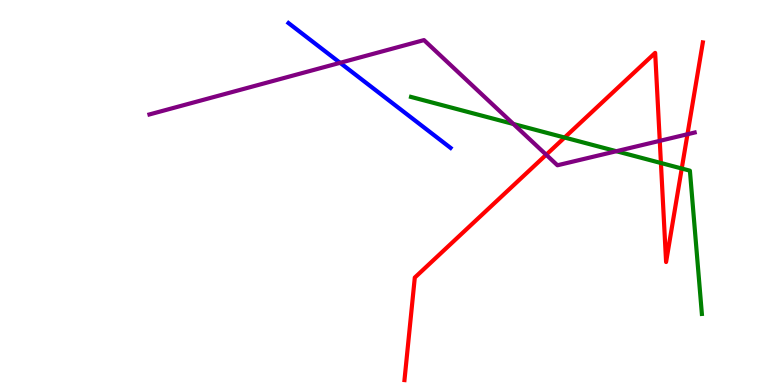[{'lines': ['blue', 'red'], 'intersections': []}, {'lines': ['green', 'red'], 'intersections': [{'x': 7.29, 'y': 6.43}, {'x': 8.53, 'y': 5.77}, {'x': 8.8, 'y': 5.62}]}, {'lines': ['purple', 'red'], 'intersections': [{'x': 7.05, 'y': 5.98}, {'x': 8.51, 'y': 6.34}, {'x': 8.87, 'y': 6.51}]}, {'lines': ['blue', 'green'], 'intersections': []}, {'lines': ['blue', 'purple'], 'intersections': [{'x': 4.39, 'y': 8.37}]}, {'lines': ['green', 'purple'], 'intersections': [{'x': 6.62, 'y': 6.78}, {'x': 7.95, 'y': 6.07}]}]